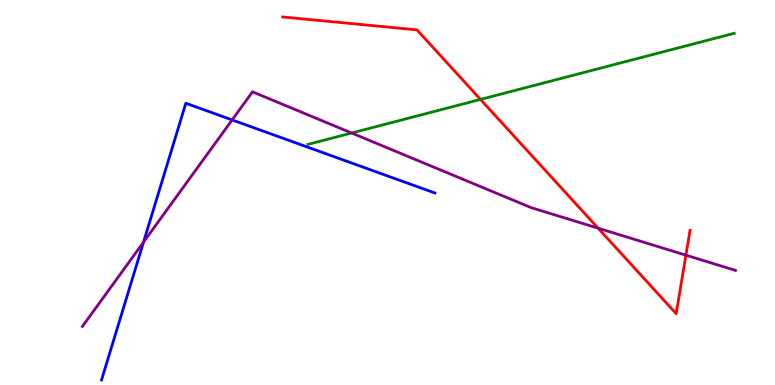[{'lines': ['blue', 'red'], 'intersections': []}, {'lines': ['green', 'red'], 'intersections': [{'x': 6.2, 'y': 7.42}]}, {'lines': ['purple', 'red'], 'intersections': [{'x': 7.72, 'y': 4.07}, {'x': 8.85, 'y': 3.37}]}, {'lines': ['blue', 'green'], 'intersections': []}, {'lines': ['blue', 'purple'], 'intersections': [{'x': 1.85, 'y': 3.71}, {'x': 3.0, 'y': 6.88}]}, {'lines': ['green', 'purple'], 'intersections': [{'x': 4.54, 'y': 6.55}]}]